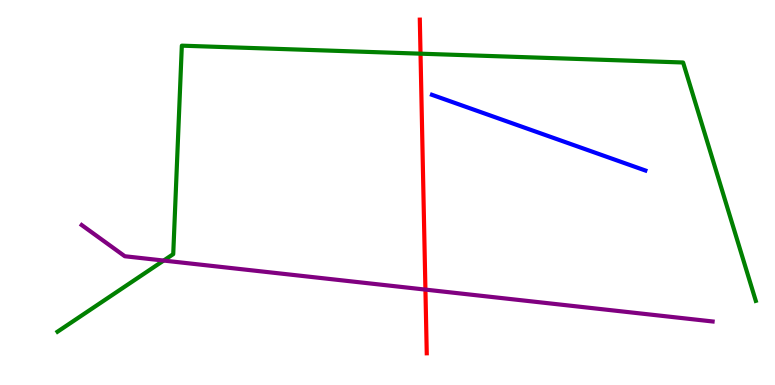[{'lines': ['blue', 'red'], 'intersections': []}, {'lines': ['green', 'red'], 'intersections': [{'x': 5.43, 'y': 8.61}]}, {'lines': ['purple', 'red'], 'intersections': [{'x': 5.49, 'y': 2.48}]}, {'lines': ['blue', 'green'], 'intersections': []}, {'lines': ['blue', 'purple'], 'intersections': []}, {'lines': ['green', 'purple'], 'intersections': [{'x': 2.11, 'y': 3.23}]}]